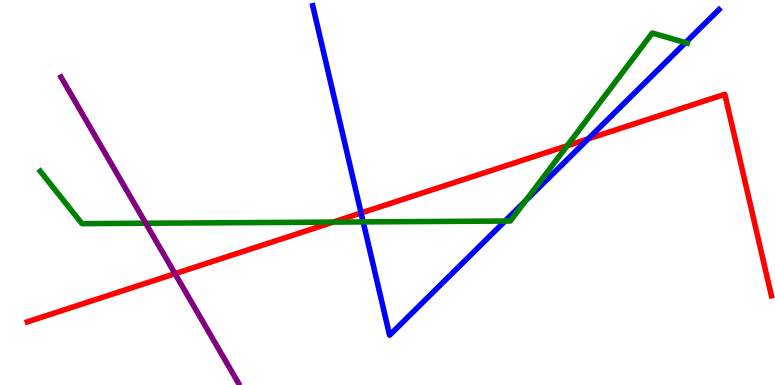[{'lines': ['blue', 'red'], 'intersections': [{'x': 4.66, 'y': 4.47}, {'x': 7.59, 'y': 6.39}]}, {'lines': ['green', 'red'], 'intersections': [{'x': 4.3, 'y': 4.23}, {'x': 7.32, 'y': 6.21}]}, {'lines': ['purple', 'red'], 'intersections': [{'x': 2.26, 'y': 2.89}]}, {'lines': ['blue', 'green'], 'intersections': [{'x': 4.69, 'y': 4.24}, {'x': 6.52, 'y': 4.26}, {'x': 6.78, 'y': 4.79}, {'x': 8.85, 'y': 8.89}]}, {'lines': ['blue', 'purple'], 'intersections': []}, {'lines': ['green', 'purple'], 'intersections': [{'x': 1.88, 'y': 4.2}]}]